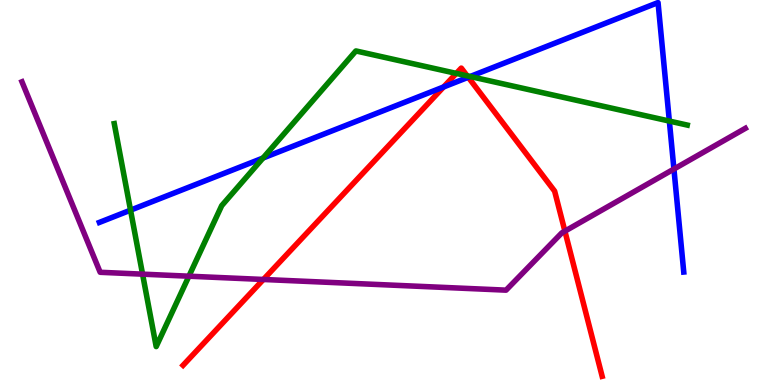[{'lines': ['blue', 'red'], 'intersections': [{'x': 5.72, 'y': 7.74}, {'x': 6.04, 'y': 7.99}]}, {'lines': ['green', 'red'], 'intersections': [{'x': 5.89, 'y': 8.09}, {'x': 6.03, 'y': 8.03}]}, {'lines': ['purple', 'red'], 'intersections': [{'x': 3.4, 'y': 2.74}, {'x': 7.29, 'y': 4.0}]}, {'lines': ['blue', 'green'], 'intersections': [{'x': 1.68, 'y': 4.54}, {'x': 3.39, 'y': 5.9}, {'x': 6.07, 'y': 8.01}, {'x': 8.64, 'y': 6.86}]}, {'lines': ['blue', 'purple'], 'intersections': [{'x': 8.7, 'y': 5.61}]}, {'lines': ['green', 'purple'], 'intersections': [{'x': 1.84, 'y': 2.88}, {'x': 2.44, 'y': 2.83}]}]